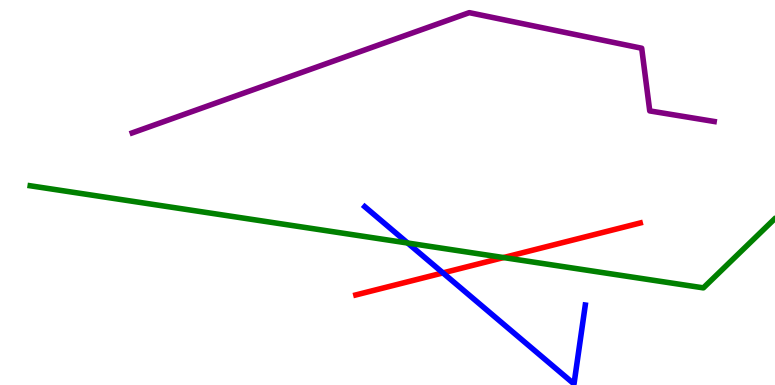[{'lines': ['blue', 'red'], 'intersections': [{'x': 5.72, 'y': 2.91}]}, {'lines': ['green', 'red'], 'intersections': [{'x': 6.5, 'y': 3.31}]}, {'lines': ['purple', 'red'], 'intersections': []}, {'lines': ['blue', 'green'], 'intersections': [{'x': 5.26, 'y': 3.69}]}, {'lines': ['blue', 'purple'], 'intersections': []}, {'lines': ['green', 'purple'], 'intersections': []}]